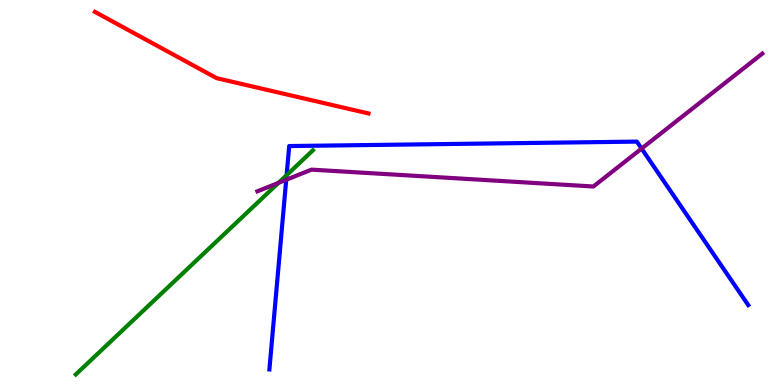[{'lines': ['blue', 'red'], 'intersections': []}, {'lines': ['green', 'red'], 'intersections': []}, {'lines': ['purple', 'red'], 'intersections': []}, {'lines': ['blue', 'green'], 'intersections': [{'x': 3.7, 'y': 5.45}]}, {'lines': ['blue', 'purple'], 'intersections': [{'x': 3.69, 'y': 5.33}, {'x': 8.28, 'y': 6.14}]}, {'lines': ['green', 'purple'], 'intersections': [{'x': 3.59, 'y': 5.25}]}]